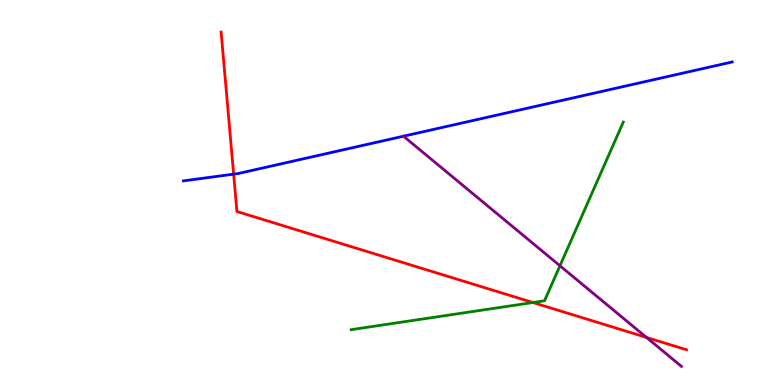[{'lines': ['blue', 'red'], 'intersections': [{'x': 3.01, 'y': 5.48}]}, {'lines': ['green', 'red'], 'intersections': [{'x': 6.88, 'y': 2.14}]}, {'lines': ['purple', 'red'], 'intersections': [{'x': 8.34, 'y': 1.24}]}, {'lines': ['blue', 'green'], 'intersections': []}, {'lines': ['blue', 'purple'], 'intersections': [{'x': 5.21, 'y': 6.46}]}, {'lines': ['green', 'purple'], 'intersections': [{'x': 7.23, 'y': 3.1}]}]